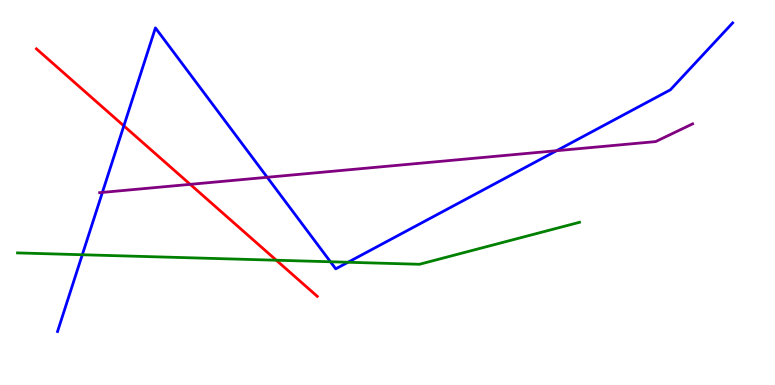[{'lines': ['blue', 'red'], 'intersections': [{'x': 1.6, 'y': 6.73}]}, {'lines': ['green', 'red'], 'intersections': [{'x': 3.57, 'y': 3.24}]}, {'lines': ['purple', 'red'], 'intersections': [{'x': 2.45, 'y': 5.21}]}, {'lines': ['blue', 'green'], 'intersections': [{'x': 1.06, 'y': 3.38}, {'x': 4.26, 'y': 3.2}, {'x': 4.49, 'y': 3.19}]}, {'lines': ['blue', 'purple'], 'intersections': [{'x': 1.32, 'y': 5.0}, {'x': 3.45, 'y': 5.4}, {'x': 7.18, 'y': 6.09}]}, {'lines': ['green', 'purple'], 'intersections': []}]